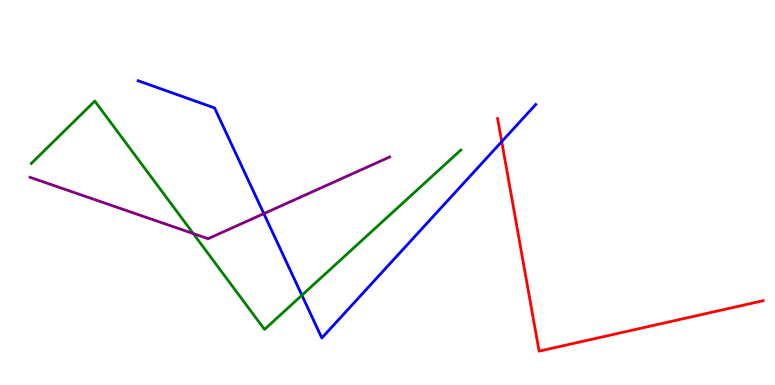[{'lines': ['blue', 'red'], 'intersections': [{'x': 6.47, 'y': 6.32}]}, {'lines': ['green', 'red'], 'intersections': []}, {'lines': ['purple', 'red'], 'intersections': []}, {'lines': ['blue', 'green'], 'intersections': [{'x': 3.9, 'y': 2.33}]}, {'lines': ['blue', 'purple'], 'intersections': [{'x': 3.4, 'y': 4.45}]}, {'lines': ['green', 'purple'], 'intersections': [{'x': 2.49, 'y': 3.93}]}]